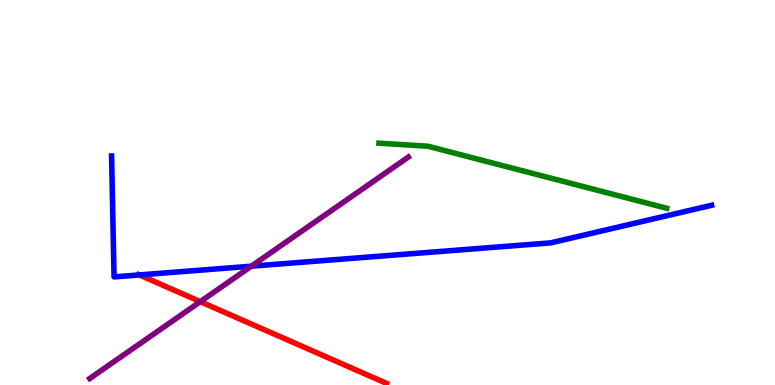[{'lines': ['blue', 'red'], 'intersections': [{'x': 1.8, 'y': 2.86}]}, {'lines': ['green', 'red'], 'intersections': []}, {'lines': ['purple', 'red'], 'intersections': [{'x': 2.58, 'y': 2.16}]}, {'lines': ['blue', 'green'], 'intersections': []}, {'lines': ['blue', 'purple'], 'intersections': [{'x': 3.24, 'y': 3.09}]}, {'lines': ['green', 'purple'], 'intersections': []}]